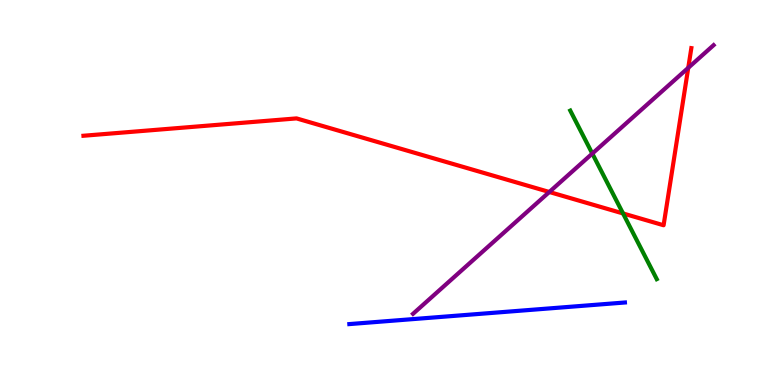[{'lines': ['blue', 'red'], 'intersections': []}, {'lines': ['green', 'red'], 'intersections': [{'x': 8.04, 'y': 4.46}]}, {'lines': ['purple', 'red'], 'intersections': [{'x': 7.09, 'y': 5.01}, {'x': 8.88, 'y': 8.24}]}, {'lines': ['blue', 'green'], 'intersections': []}, {'lines': ['blue', 'purple'], 'intersections': []}, {'lines': ['green', 'purple'], 'intersections': [{'x': 7.64, 'y': 6.01}]}]